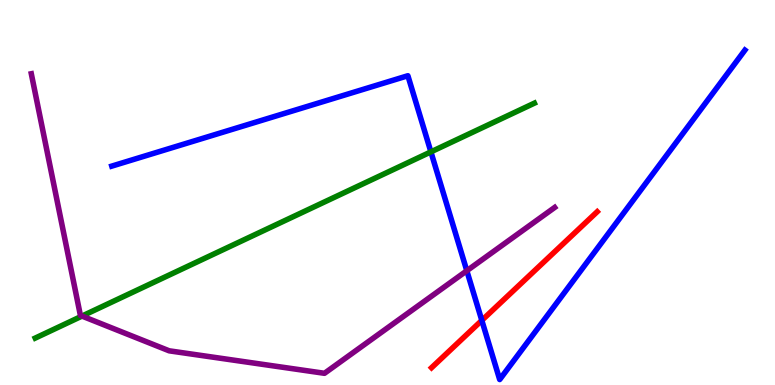[{'lines': ['blue', 'red'], 'intersections': [{'x': 6.22, 'y': 1.68}]}, {'lines': ['green', 'red'], 'intersections': []}, {'lines': ['purple', 'red'], 'intersections': []}, {'lines': ['blue', 'green'], 'intersections': [{'x': 5.56, 'y': 6.06}]}, {'lines': ['blue', 'purple'], 'intersections': [{'x': 6.02, 'y': 2.97}]}, {'lines': ['green', 'purple'], 'intersections': [{'x': 1.06, 'y': 1.79}]}]